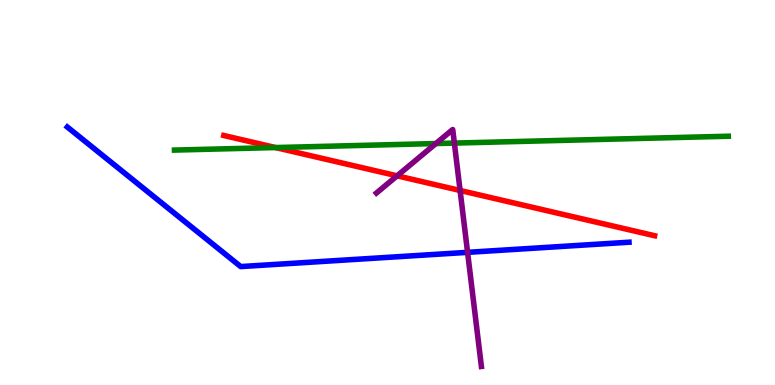[{'lines': ['blue', 'red'], 'intersections': []}, {'lines': ['green', 'red'], 'intersections': [{'x': 3.56, 'y': 6.17}]}, {'lines': ['purple', 'red'], 'intersections': [{'x': 5.12, 'y': 5.43}, {'x': 5.94, 'y': 5.05}]}, {'lines': ['blue', 'green'], 'intersections': []}, {'lines': ['blue', 'purple'], 'intersections': [{'x': 6.03, 'y': 3.45}]}, {'lines': ['green', 'purple'], 'intersections': [{'x': 5.62, 'y': 6.27}, {'x': 5.86, 'y': 6.28}]}]